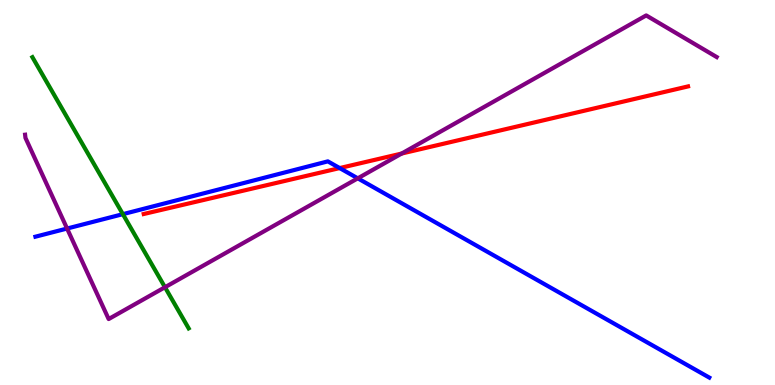[{'lines': ['blue', 'red'], 'intersections': [{'x': 4.38, 'y': 5.63}]}, {'lines': ['green', 'red'], 'intersections': []}, {'lines': ['purple', 'red'], 'intersections': [{'x': 5.18, 'y': 6.01}]}, {'lines': ['blue', 'green'], 'intersections': [{'x': 1.59, 'y': 4.44}]}, {'lines': ['blue', 'purple'], 'intersections': [{'x': 0.866, 'y': 4.06}, {'x': 4.62, 'y': 5.37}]}, {'lines': ['green', 'purple'], 'intersections': [{'x': 2.13, 'y': 2.54}]}]